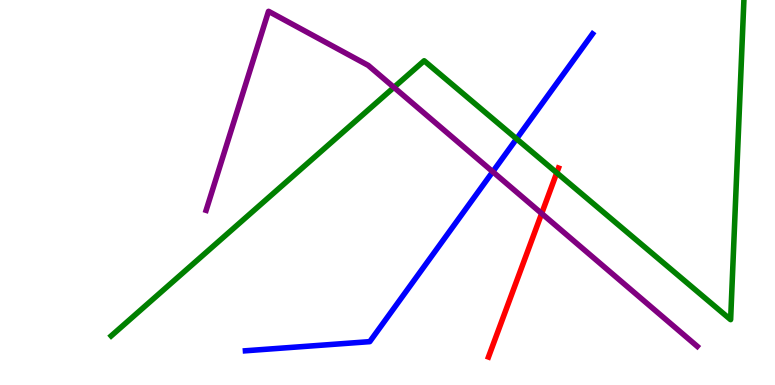[{'lines': ['blue', 'red'], 'intersections': []}, {'lines': ['green', 'red'], 'intersections': [{'x': 7.18, 'y': 5.51}]}, {'lines': ['purple', 'red'], 'intersections': [{'x': 6.99, 'y': 4.45}]}, {'lines': ['blue', 'green'], 'intersections': [{'x': 6.67, 'y': 6.39}]}, {'lines': ['blue', 'purple'], 'intersections': [{'x': 6.36, 'y': 5.54}]}, {'lines': ['green', 'purple'], 'intersections': [{'x': 5.08, 'y': 7.73}]}]